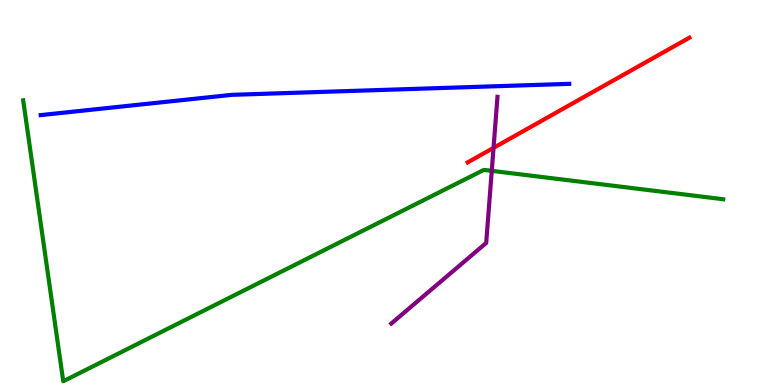[{'lines': ['blue', 'red'], 'intersections': []}, {'lines': ['green', 'red'], 'intersections': []}, {'lines': ['purple', 'red'], 'intersections': [{'x': 6.37, 'y': 6.16}]}, {'lines': ['blue', 'green'], 'intersections': []}, {'lines': ['blue', 'purple'], 'intersections': []}, {'lines': ['green', 'purple'], 'intersections': [{'x': 6.35, 'y': 5.56}]}]